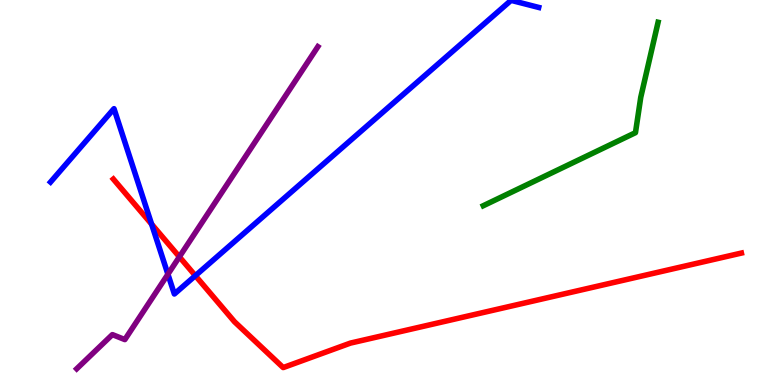[{'lines': ['blue', 'red'], 'intersections': [{'x': 1.96, 'y': 4.18}, {'x': 2.52, 'y': 2.84}]}, {'lines': ['green', 'red'], 'intersections': []}, {'lines': ['purple', 'red'], 'intersections': [{'x': 2.31, 'y': 3.33}]}, {'lines': ['blue', 'green'], 'intersections': []}, {'lines': ['blue', 'purple'], 'intersections': [{'x': 2.17, 'y': 2.88}]}, {'lines': ['green', 'purple'], 'intersections': []}]